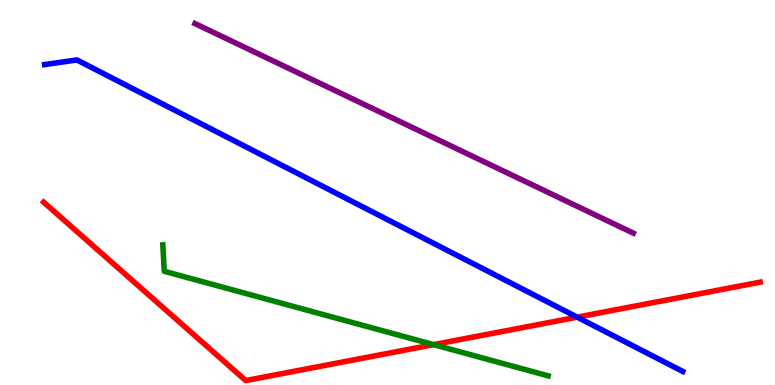[{'lines': ['blue', 'red'], 'intersections': [{'x': 7.45, 'y': 1.76}]}, {'lines': ['green', 'red'], 'intersections': [{'x': 5.59, 'y': 1.05}]}, {'lines': ['purple', 'red'], 'intersections': []}, {'lines': ['blue', 'green'], 'intersections': []}, {'lines': ['blue', 'purple'], 'intersections': []}, {'lines': ['green', 'purple'], 'intersections': []}]